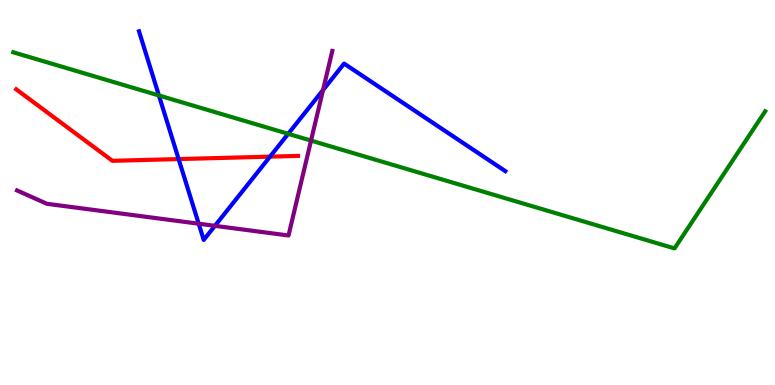[{'lines': ['blue', 'red'], 'intersections': [{'x': 2.3, 'y': 5.87}, {'x': 3.48, 'y': 5.93}]}, {'lines': ['green', 'red'], 'intersections': []}, {'lines': ['purple', 'red'], 'intersections': []}, {'lines': ['blue', 'green'], 'intersections': [{'x': 2.05, 'y': 7.52}, {'x': 3.72, 'y': 6.52}]}, {'lines': ['blue', 'purple'], 'intersections': [{'x': 2.56, 'y': 4.19}, {'x': 2.77, 'y': 4.13}, {'x': 4.17, 'y': 7.66}]}, {'lines': ['green', 'purple'], 'intersections': [{'x': 4.01, 'y': 6.35}]}]